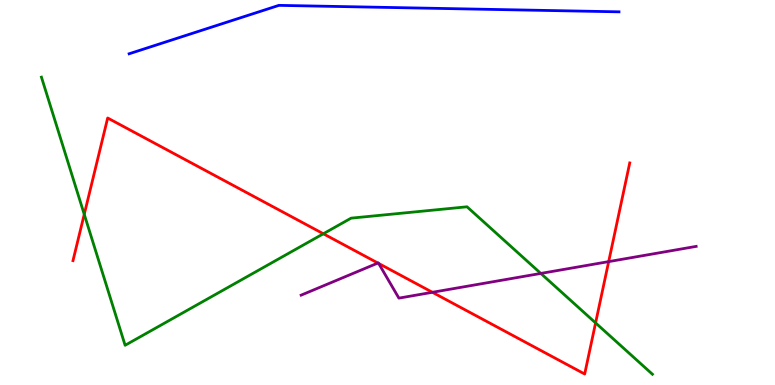[{'lines': ['blue', 'red'], 'intersections': []}, {'lines': ['green', 'red'], 'intersections': [{'x': 1.09, 'y': 4.43}, {'x': 4.17, 'y': 3.93}, {'x': 7.69, 'y': 1.61}]}, {'lines': ['purple', 'red'], 'intersections': [{'x': 4.88, 'y': 3.17}, {'x': 4.89, 'y': 3.16}, {'x': 5.58, 'y': 2.41}, {'x': 7.85, 'y': 3.2}]}, {'lines': ['blue', 'green'], 'intersections': []}, {'lines': ['blue', 'purple'], 'intersections': []}, {'lines': ['green', 'purple'], 'intersections': [{'x': 6.98, 'y': 2.9}]}]